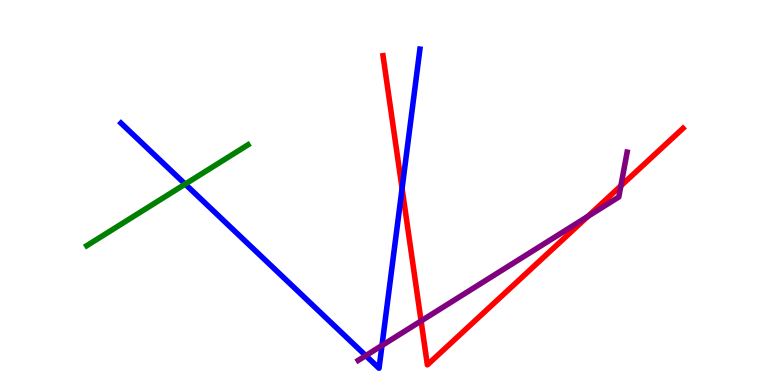[{'lines': ['blue', 'red'], 'intersections': [{'x': 5.19, 'y': 5.1}]}, {'lines': ['green', 'red'], 'intersections': []}, {'lines': ['purple', 'red'], 'intersections': [{'x': 5.43, 'y': 1.66}, {'x': 7.58, 'y': 4.38}, {'x': 8.01, 'y': 5.17}]}, {'lines': ['blue', 'green'], 'intersections': [{'x': 2.39, 'y': 5.22}]}, {'lines': ['blue', 'purple'], 'intersections': [{'x': 4.72, 'y': 0.763}, {'x': 4.93, 'y': 1.03}]}, {'lines': ['green', 'purple'], 'intersections': []}]